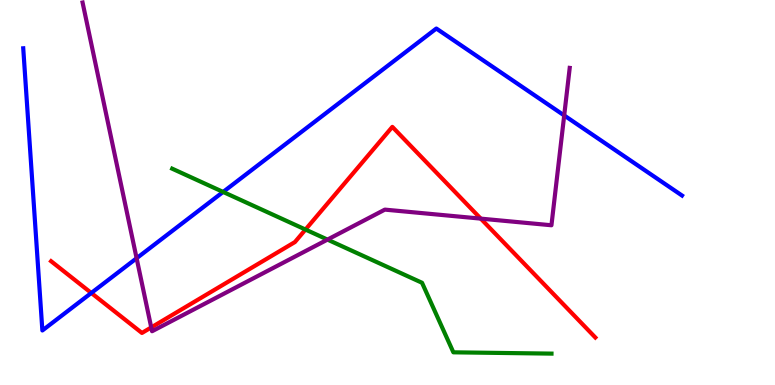[{'lines': ['blue', 'red'], 'intersections': [{'x': 1.18, 'y': 2.39}]}, {'lines': ['green', 'red'], 'intersections': [{'x': 3.94, 'y': 4.04}]}, {'lines': ['purple', 'red'], 'intersections': [{'x': 1.95, 'y': 1.5}, {'x': 6.2, 'y': 4.32}]}, {'lines': ['blue', 'green'], 'intersections': [{'x': 2.88, 'y': 5.01}]}, {'lines': ['blue', 'purple'], 'intersections': [{'x': 1.76, 'y': 3.29}, {'x': 7.28, 'y': 7.0}]}, {'lines': ['green', 'purple'], 'intersections': [{'x': 4.23, 'y': 3.78}]}]